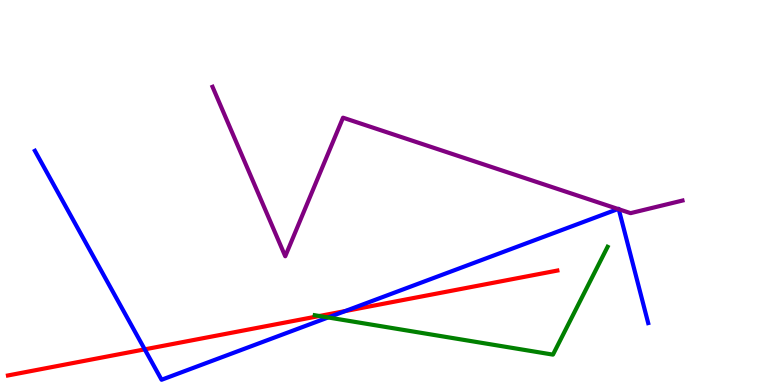[{'lines': ['blue', 'red'], 'intersections': [{'x': 1.87, 'y': 0.926}, {'x': 4.45, 'y': 1.92}]}, {'lines': ['green', 'red'], 'intersections': [{'x': 4.12, 'y': 1.79}]}, {'lines': ['purple', 'red'], 'intersections': []}, {'lines': ['blue', 'green'], 'intersections': [{'x': 4.23, 'y': 1.75}]}, {'lines': ['blue', 'purple'], 'intersections': [{'x': 7.97, 'y': 4.57}, {'x': 7.98, 'y': 4.57}]}, {'lines': ['green', 'purple'], 'intersections': []}]